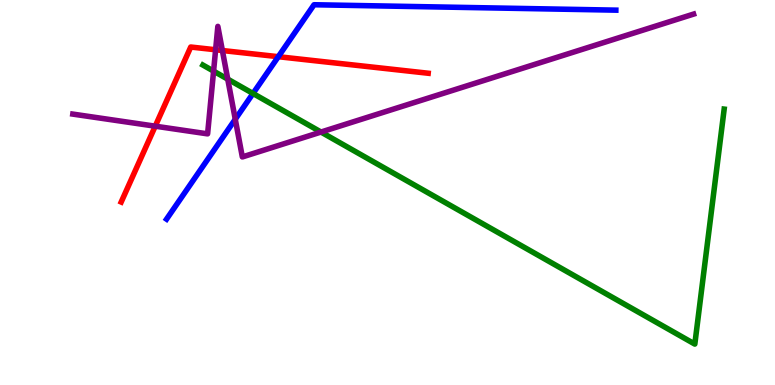[{'lines': ['blue', 'red'], 'intersections': [{'x': 3.59, 'y': 8.53}]}, {'lines': ['green', 'red'], 'intersections': []}, {'lines': ['purple', 'red'], 'intersections': [{'x': 2.0, 'y': 6.72}, {'x': 2.78, 'y': 8.71}, {'x': 2.87, 'y': 8.69}]}, {'lines': ['blue', 'green'], 'intersections': [{'x': 3.26, 'y': 7.57}]}, {'lines': ['blue', 'purple'], 'intersections': [{'x': 3.04, 'y': 6.9}]}, {'lines': ['green', 'purple'], 'intersections': [{'x': 2.76, 'y': 8.15}, {'x': 2.94, 'y': 7.94}, {'x': 4.14, 'y': 6.57}]}]